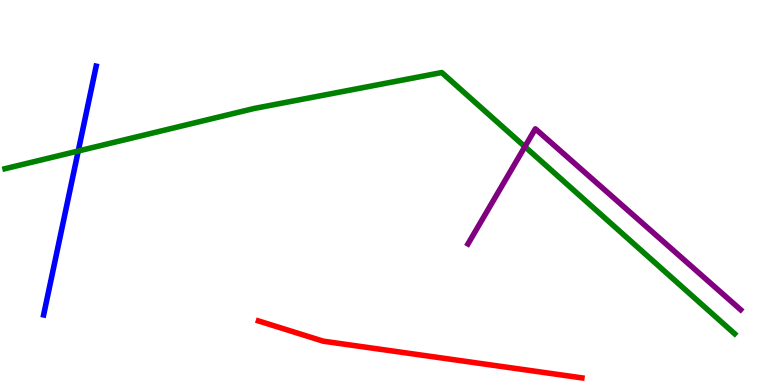[{'lines': ['blue', 'red'], 'intersections': []}, {'lines': ['green', 'red'], 'intersections': []}, {'lines': ['purple', 'red'], 'intersections': []}, {'lines': ['blue', 'green'], 'intersections': [{'x': 1.01, 'y': 6.08}]}, {'lines': ['blue', 'purple'], 'intersections': []}, {'lines': ['green', 'purple'], 'intersections': [{'x': 6.77, 'y': 6.19}]}]